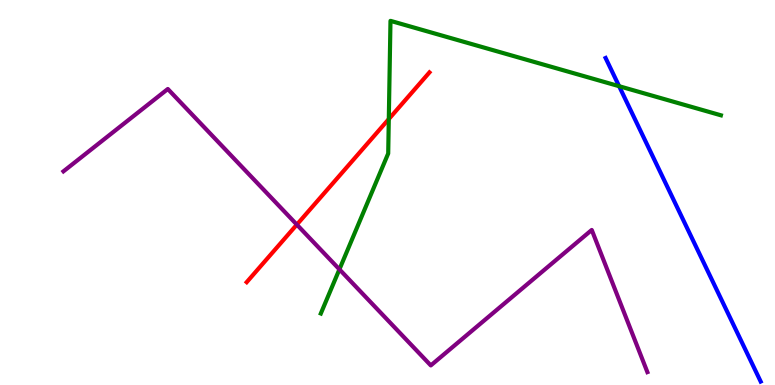[{'lines': ['blue', 'red'], 'intersections': []}, {'lines': ['green', 'red'], 'intersections': [{'x': 5.02, 'y': 6.91}]}, {'lines': ['purple', 'red'], 'intersections': [{'x': 3.83, 'y': 4.17}]}, {'lines': ['blue', 'green'], 'intersections': [{'x': 7.99, 'y': 7.76}]}, {'lines': ['blue', 'purple'], 'intersections': []}, {'lines': ['green', 'purple'], 'intersections': [{'x': 4.38, 'y': 3.0}]}]